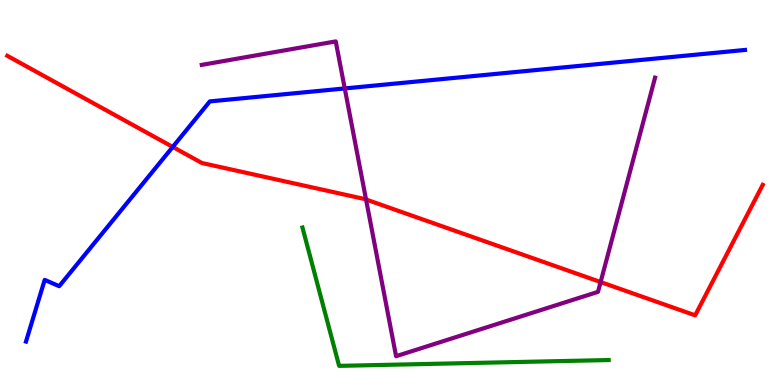[{'lines': ['blue', 'red'], 'intersections': [{'x': 2.23, 'y': 6.18}]}, {'lines': ['green', 'red'], 'intersections': []}, {'lines': ['purple', 'red'], 'intersections': [{'x': 4.72, 'y': 4.82}, {'x': 7.75, 'y': 2.67}]}, {'lines': ['blue', 'green'], 'intersections': []}, {'lines': ['blue', 'purple'], 'intersections': [{'x': 4.45, 'y': 7.7}]}, {'lines': ['green', 'purple'], 'intersections': []}]